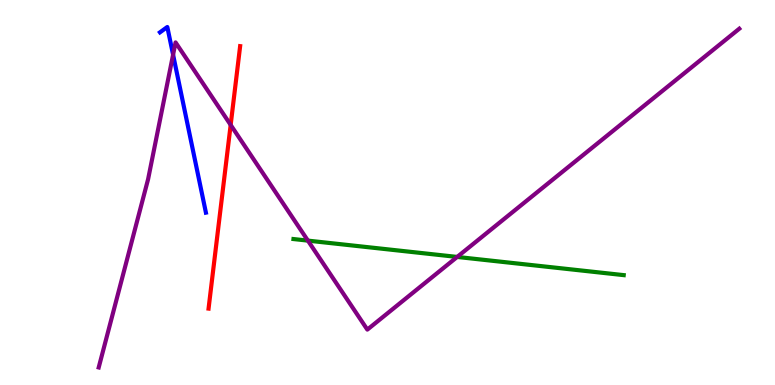[{'lines': ['blue', 'red'], 'intersections': []}, {'lines': ['green', 'red'], 'intersections': []}, {'lines': ['purple', 'red'], 'intersections': [{'x': 2.98, 'y': 6.76}]}, {'lines': ['blue', 'green'], 'intersections': []}, {'lines': ['blue', 'purple'], 'intersections': [{'x': 2.23, 'y': 8.58}]}, {'lines': ['green', 'purple'], 'intersections': [{'x': 3.97, 'y': 3.75}, {'x': 5.9, 'y': 3.33}]}]